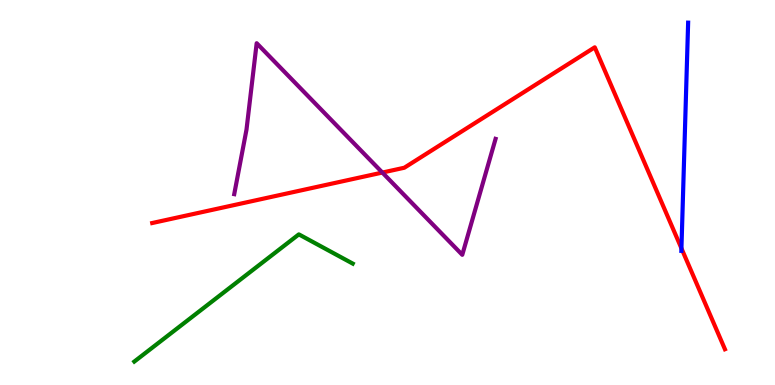[{'lines': ['blue', 'red'], 'intersections': [{'x': 8.79, 'y': 3.55}]}, {'lines': ['green', 'red'], 'intersections': []}, {'lines': ['purple', 'red'], 'intersections': [{'x': 4.93, 'y': 5.52}]}, {'lines': ['blue', 'green'], 'intersections': []}, {'lines': ['blue', 'purple'], 'intersections': []}, {'lines': ['green', 'purple'], 'intersections': []}]